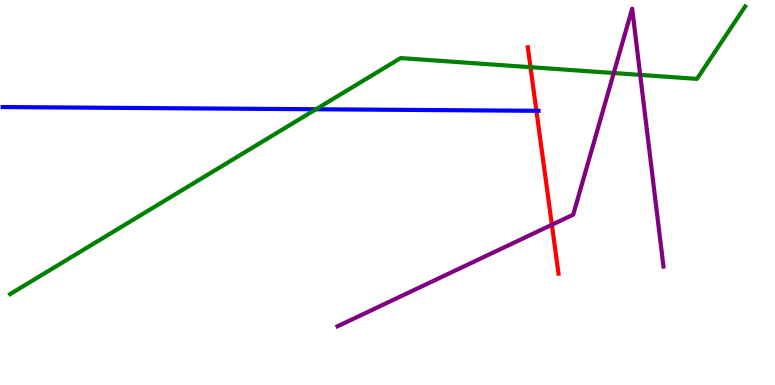[{'lines': ['blue', 'red'], 'intersections': [{'x': 6.92, 'y': 7.12}]}, {'lines': ['green', 'red'], 'intersections': [{'x': 6.85, 'y': 8.25}]}, {'lines': ['purple', 'red'], 'intersections': [{'x': 7.12, 'y': 4.16}]}, {'lines': ['blue', 'green'], 'intersections': [{'x': 4.08, 'y': 7.16}]}, {'lines': ['blue', 'purple'], 'intersections': []}, {'lines': ['green', 'purple'], 'intersections': [{'x': 7.92, 'y': 8.1}, {'x': 8.26, 'y': 8.05}]}]